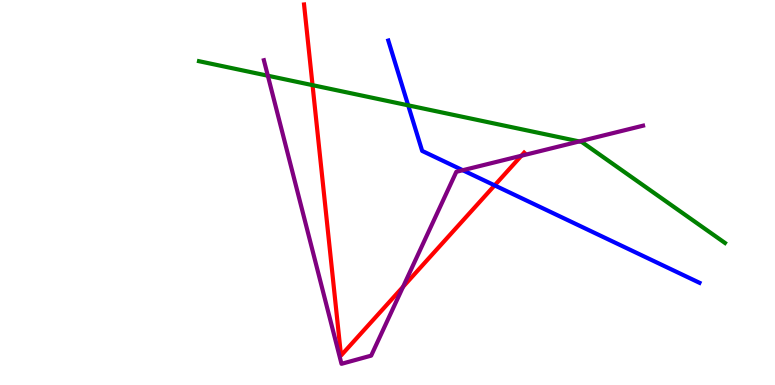[{'lines': ['blue', 'red'], 'intersections': [{'x': 6.38, 'y': 5.19}]}, {'lines': ['green', 'red'], 'intersections': [{'x': 4.03, 'y': 7.79}]}, {'lines': ['purple', 'red'], 'intersections': [{'x': 5.2, 'y': 2.55}, {'x': 6.73, 'y': 5.95}]}, {'lines': ['blue', 'green'], 'intersections': [{'x': 5.27, 'y': 7.26}]}, {'lines': ['blue', 'purple'], 'intersections': [{'x': 5.97, 'y': 5.58}]}, {'lines': ['green', 'purple'], 'intersections': [{'x': 3.46, 'y': 8.03}, {'x': 7.47, 'y': 6.33}]}]